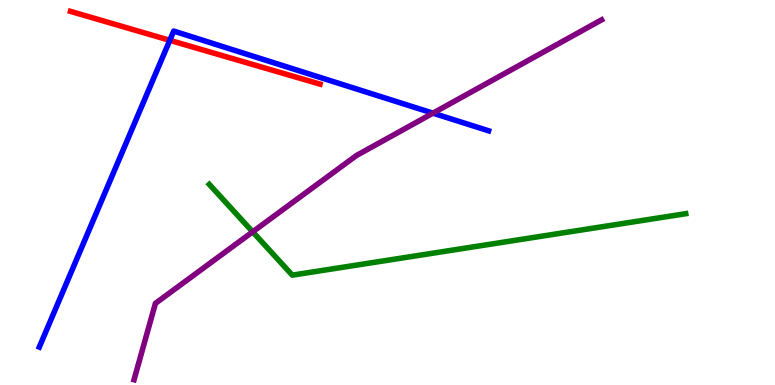[{'lines': ['blue', 'red'], 'intersections': [{'x': 2.19, 'y': 8.95}]}, {'lines': ['green', 'red'], 'intersections': []}, {'lines': ['purple', 'red'], 'intersections': []}, {'lines': ['blue', 'green'], 'intersections': []}, {'lines': ['blue', 'purple'], 'intersections': [{'x': 5.59, 'y': 7.06}]}, {'lines': ['green', 'purple'], 'intersections': [{'x': 3.26, 'y': 3.98}]}]